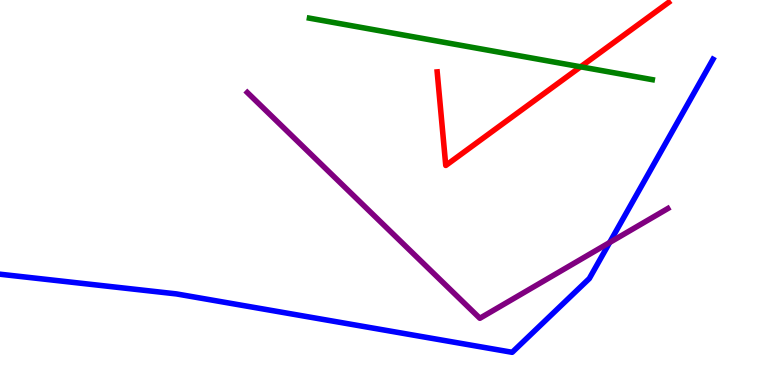[{'lines': ['blue', 'red'], 'intersections': []}, {'lines': ['green', 'red'], 'intersections': [{'x': 7.49, 'y': 8.27}]}, {'lines': ['purple', 'red'], 'intersections': []}, {'lines': ['blue', 'green'], 'intersections': []}, {'lines': ['blue', 'purple'], 'intersections': [{'x': 7.87, 'y': 3.7}]}, {'lines': ['green', 'purple'], 'intersections': []}]